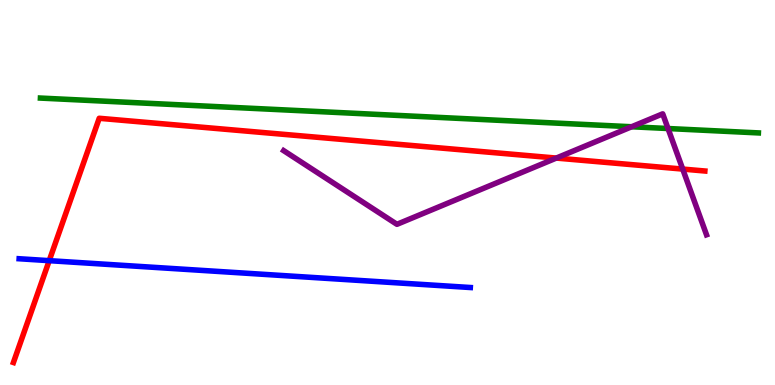[{'lines': ['blue', 'red'], 'intersections': [{'x': 0.635, 'y': 3.23}]}, {'lines': ['green', 'red'], 'intersections': []}, {'lines': ['purple', 'red'], 'intersections': [{'x': 7.18, 'y': 5.89}, {'x': 8.81, 'y': 5.61}]}, {'lines': ['blue', 'green'], 'intersections': []}, {'lines': ['blue', 'purple'], 'intersections': []}, {'lines': ['green', 'purple'], 'intersections': [{'x': 8.15, 'y': 6.71}, {'x': 8.62, 'y': 6.66}]}]